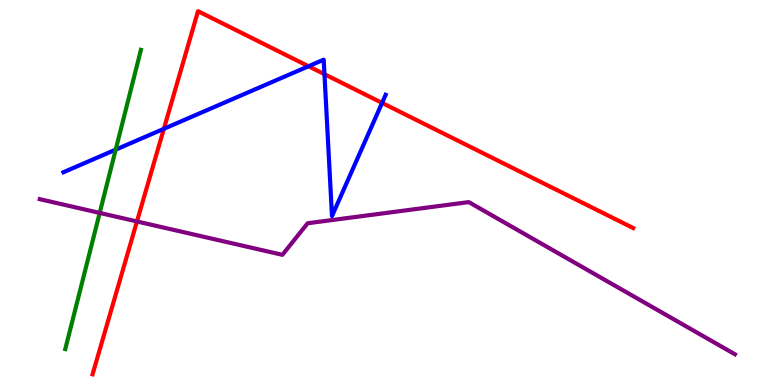[{'lines': ['blue', 'red'], 'intersections': [{'x': 2.11, 'y': 6.65}, {'x': 3.98, 'y': 8.28}, {'x': 4.19, 'y': 8.07}, {'x': 4.93, 'y': 7.33}]}, {'lines': ['green', 'red'], 'intersections': []}, {'lines': ['purple', 'red'], 'intersections': [{'x': 1.77, 'y': 4.25}]}, {'lines': ['blue', 'green'], 'intersections': [{'x': 1.49, 'y': 6.11}]}, {'lines': ['blue', 'purple'], 'intersections': []}, {'lines': ['green', 'purple'], 'intersections': [{'x': 1.29, 'y': 4.47}]}]